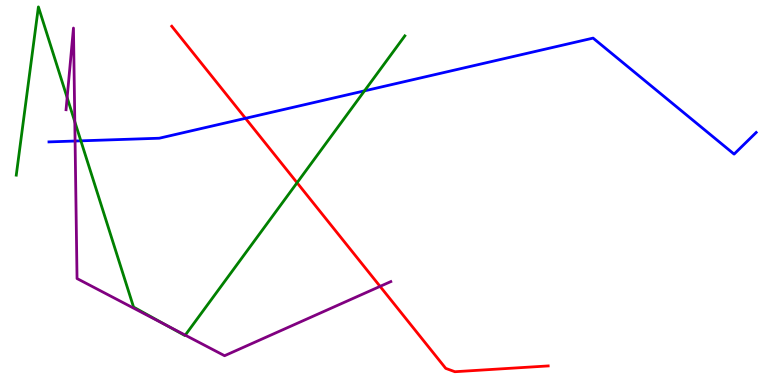[{'lines': ['blue', 'red'], 'intersections': [{'x': 3.17, 'y': 6.93}]}, {'lines': ['green', 'red'], 'intersections': [{'x': 3.83, 'y': 5.25}]}, {'lines': ['purple', 'red'], 'intersections': [{'x': 4.9, 'y': 2.56}]}, {'lines': ['blue', 'green'], 'intersections': [{'x': 1.04, 'y': 6.34}, {'x': 4.7, 'y': 7.64}]}, {'lines': ['blue', 'purple'], 'intersections': [{'x': 0.969, 'y': 6.34}]}, {'lines': ['green', 'purple'], 'intersections': [{'x': 0.866, 'y': 7.47}, {'x': 0.965, 'y': 6.84}, {'x': 2.15, 'y': 1.55}, {'x': 2.39, 'y': 1.29}]}]